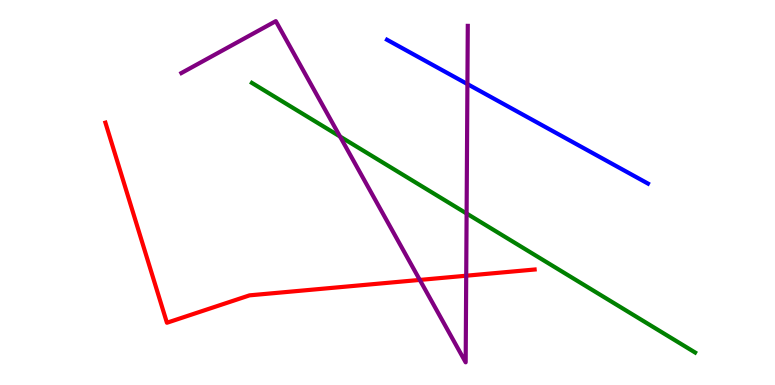[{'lines': ['blue', 'red'], 'intersections': []}, {'lines': ['green', 'red'], 'intersections': []}, {'lines': ['purple', 'red'], 'intersections': [{'x': 5.42, 'y': 2.73}, {'x': 6.02, 'y': 2.84}]}, {'lines': ['blue', 'green'], 'intersections': []}, {'lines': ['blue', 'purple'], 'intersections': [{'x': 6.03, 'y': 7.82}]}, {'lines': ['green', 'purple'], 'intersections': [{'x': 4.39, 'y': 6.45}, {'x': 6.02, 'y': 4.45}]}]